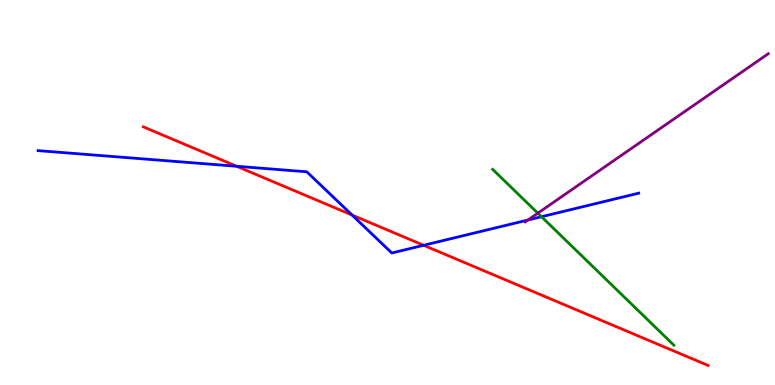[{'lines': ['blue', 'red'], 'intersections': [{'x': 3.05, 'y': 5.68}, {'x': 4.54, 'y': 4.41}, {'x': 5.47, 'y': 3.63}]}, {'lines': ['green', 'red'], 'intersections': []}, {'lines': ['purple', 'red'], 'intersections': []}, {'lines': ['blue', 'green'], 'intersections': [{'x': 6.99, 'y': 4.37}]}, {'lines': ['blue', 'purple'], 'intersections': [{'x': 6.81, 'y': 4.29}]}, {'lines': ['green', 'purple'], 'intersections': [{'x': 6.94, 'y': 4.46}]}]